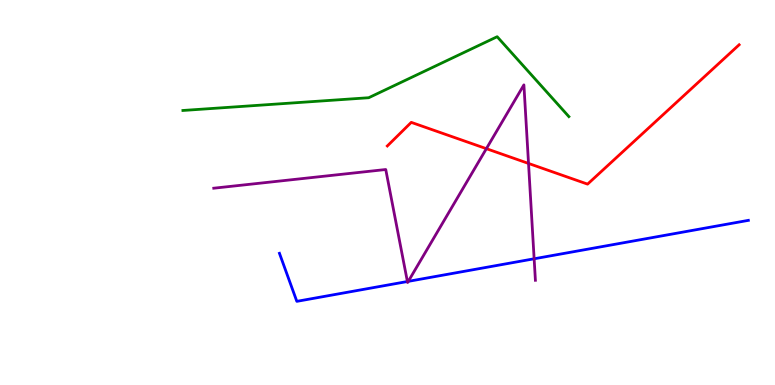[{'lines': ['blue', 'red'], 'intersections': []}, {'lines': ['green', 'red'], 'intersections': []}, {'lines': ['purple', 'red'], 'intersections': [{'x': 6.28, 'y': 6.14}, {'x': 6.82, 'y': 5.75}]}, {'lines': ['blue', 'green'], 'intersections': []}, {'lines': ['blue', 'purple'], 'intersections': [{'x': 5.26, 'y': 2.69}, {'x': 5.27, 'y': 2.69}, {'x': 6.89, 'y': 3.28}]}, {'lines': ['green', 'purple'], 'intersections': []}]